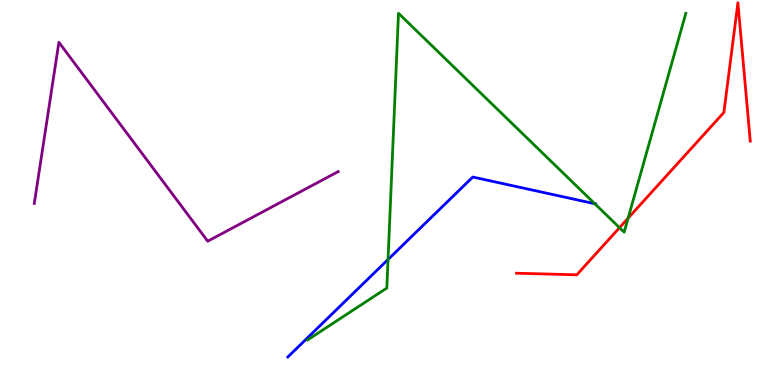[{'lines': ['blue', 'red'], 'intersections': []}, {'lines': ['green', 'red'], 'intersections': [{'x': 7.99, 'y': 4.09}, {'x': 8.1, 'y': 4.33}]}, {'lines': ['purple', 'red'], 'intersections': []}, {'lines': ['blue', 'green'], 'intersections': [{'x': 5.01, 'y': 3.26}, {'x': 7.67, 'y': 4.71}]}, {'lines': ['blue', 'purple'], 'intersections': []}, {'lines': ['green', 'purple'], 'intersections': []}]